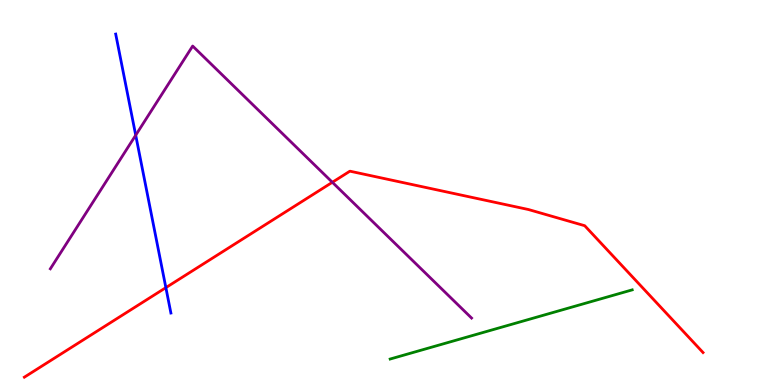[{'lines': ['blue', 'red'], 'intersections': [{'x': 2.14, 'y': 2.53}]}, {'lines': ['green', 'red'], 'intersections': []}, {'lines': ['purple', 'red'], 'intersections': [{'x': 4.29, 'y': 5.27}]}, {'lines': ['blue', 'green'], 'intersections': []}, {'lines': ['blue', 'purple'], 'intersections': [{'x': 1.75, 'y': 6.49}]}, {'lines': ['green', 'purple'], 'intersections': []}]